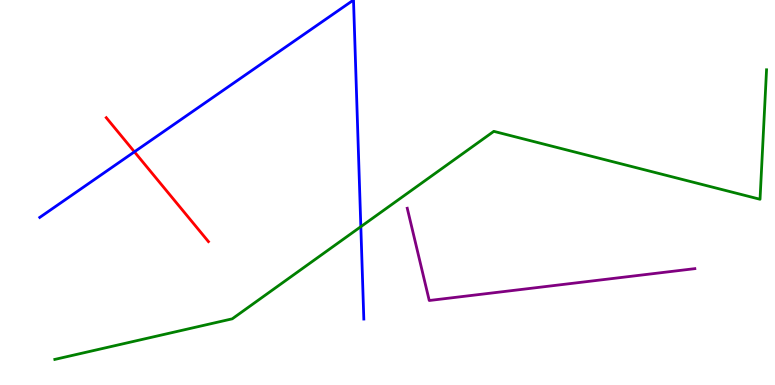[{'lines': ['blue', 'red'], 'intersections': [{'x': 1.73, 'y': 6.06}]}, {'lines': ['green', 'red'], 'intersections': []}, {'lines': ['purple', 'red'], 'intersections': []}, {'lines': ['blue', 'green'], 'intersections': [{'x': 4.66, 'y': 4.11}]}, {'lines': ['blue', 'purple'], 'intersections': []}, {'lines': ['green', 'purple'], 'intersections': []}]